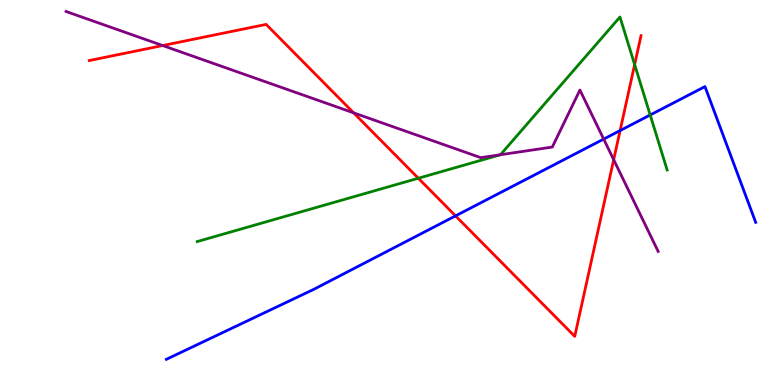[{'lines': ['blue', 'red'], 'intersections': [{'x': 5.88, 'y': 4.39}, {'x': 8.0, 'y': 6.61}]}, {'lines': ['green', 'red'], 'intersections': [{'x': 5.4, 'y': 5.37}, {'x': 8.19, 'y': 8.32}]}, {'lines': ['purple', 'red'], 'intersections': [{'x': 2.1, 'y': 8.82}, {'x': 4.56, 'y': 7.07}, {'x': 7.92, 'y': 5.85}]}, {'lines': ['blue', 'green'], 'intersections': [{'x': 8.39, 'y': 7.01}]}, {'lines': ['blue', 'purple'], 'intersections': [{'x': 7.79, 'y': 6.39}]}, {'lines': ['green', 'purple'], 'intersections': [{'x': 6.46, 'y': 5.98}]}]